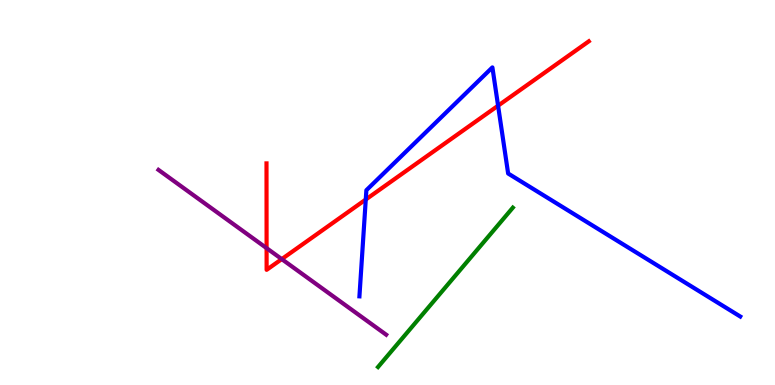[{'lines': ['blue', 'red'], 'intersections': [{'x': 4.72, 'y': 4.82}, {'x': 6.43, 'y': 7.26}]}, {'lines': ['green', 'red'], 'intersections': []}, {'lines': ['purple', 'red'], 'intersections': [{'x': 3.44, 'y': 3.55}, {'x': 3.64, 'y': 3.27}]}, {'lines': ['blue', 'green'], 'intersections': []}, {'lines': ['blue', 'purple'], 'intersections': []}, {'lines': ['green', 'purple'], 'intersections': []}]